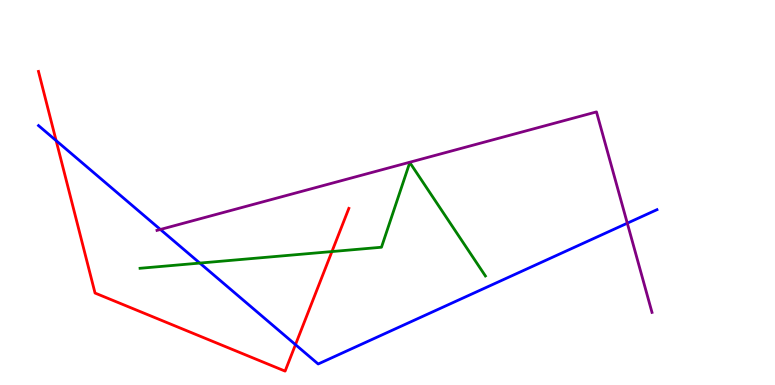[{'lines': ['blue', 'red'], 'intersections': [{'x': 0.724, 'y': 6.35}, {'x': 3.81, 'y': 1.05}]}, {'lines': ['green', 'red'], 'intersections': [{'x': 4.28, 'y': 3.47}]}, {'lines': ['purple', 'red'], 'intersections': []}, {'lines': ['blue', 'green'], 'intersections': [{'x': 2.58, 'y': 3.17}]}, {'lines': ['blue', 'purple'], 'intersections': [{'x': 2.07, 'y': 4.04}, {'x': 8.09, 'y': 4.2}]}, {'lines': ['green', 'purple'], 'intersections': []}]